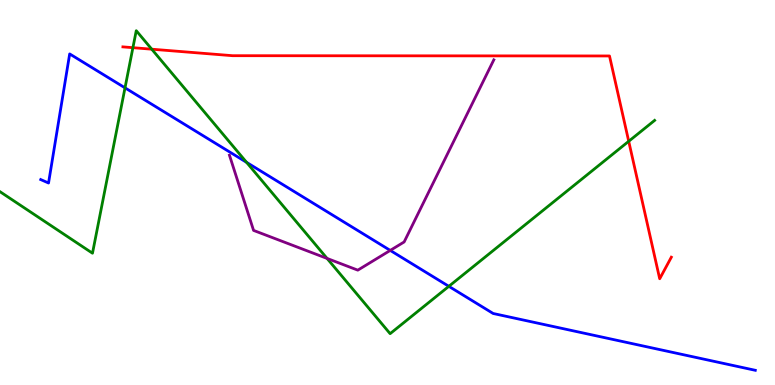[{'lines': ['blue', 'red'], 'intersections': []}, {'lines': ['green', 'red'], 'intersections': [{'x': 1.71, 'y': 8.76}, {'x': 1.96, 'y': 8.72}, {'x': 8.11, 'y': 6.33}]}, {'lines': ['purple', 'red'], 'intersections': []}, {'lines': ['blue', 'green'], 'intersections': [{'x': 1.61, 'y': 7.72}, {'x': 3.18, 'y': 5.78}, {'x': 5.79, 'y': 2.56}]}, {'lines': ['blue', 'purple'], 'intersections': [{'x': 5.04, 'y': 3.5}]}, {'lines': ['green', 'purple'], 'intersections': [{'x': 4.22, 'y': 3.29}]}]